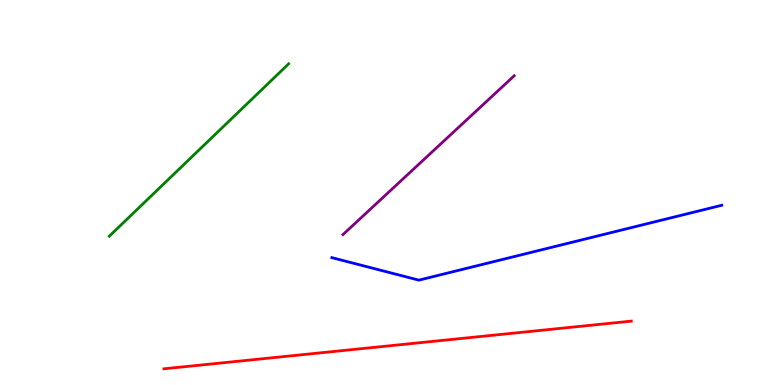[{'lines': ['blue', 'red'], 'intersections': []}, {'lines': ['green', 'red'], 'intersections': []}, {'lines': ['purple', 'red'], 'intersections': []}, {'lines': ['blue', 'green'], 'intersections': []}, {'lines': ['blue', 'purple'], 'intersections': []}, {'lines': ['green', 'purple'], 'intersections': []}]